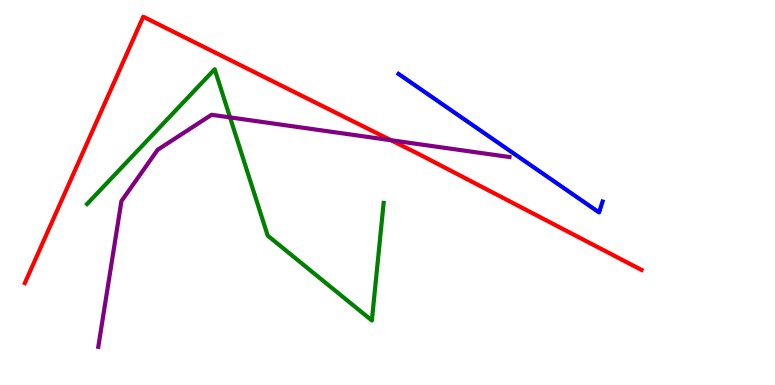[{'lines': ['blue', 'red'], 'intersections': []}, {'lines': ['green', 'red'], 'intersections': []}, {'lines': ['purple', 'red'], 'intersections': [{'x': 5.05, 'y': 6.36}]}, {'lines': ['blue', 'green'], 'intersections': []}, {'lines': ['blue', 'purple'], 'intersections': []}, {'lines': ['green', 'purple'], 'intersections': [{'x': 2.97, 'y': 6.95}]}]